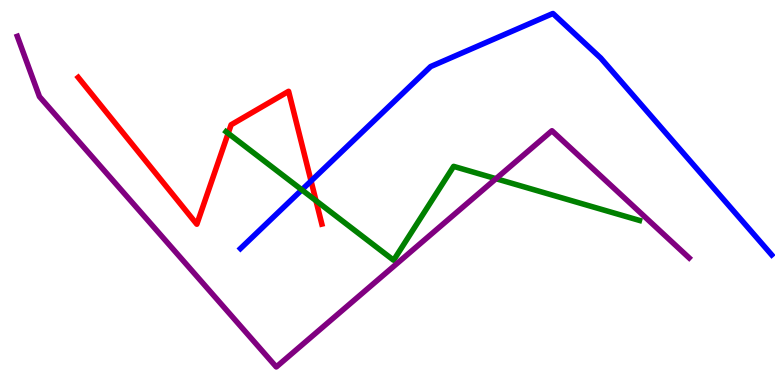[{'lines': ['blue', 'red'], 'intersections': [{'x': 4.01, 'y': 5.3}]}, {'lines': ['green', 'red'], 'intersections': [{'x': 2.94, 'y': 6.54}, {'x': 4.08, 'y': 4.79}]}, {'lines': ['purple', 'red'], 'intersections': []}, {'lines': ['blue', 'green'], 'intersections': [{'x': 3.89, 'y': 5.07}]}, {'lines': ['blue', 'purple'], 'intersections': []}, {'lines': ['green', 'purple'], 'intersections': [{'x': 6.4, 'y': 5.36}]}]